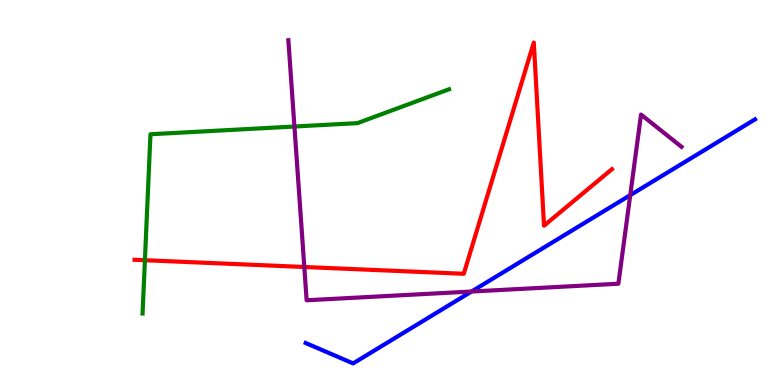[{'lines': ['blue', 'red'], 'intersections': []}, {'lines': ['green', 'red'], 'intersections': [{'x': 1.87, 'y': 3.24}]}, {'lines': ['purple', 'red'], 'intersections': [{'x': 3.93, 'y': 3.07}]}, {'lines': ['blue', 'green'], 'intersections': []}, {'lines': ['blue', 'purple'], 'intersections': [{'x': 6.08, 'y': 2.43}, {'x': 8.13, 'y': 4.93}]}, {'lines': ['green', 'purple'], 'intersections': [{'x': 3.8, 'y': 6.71}]}]